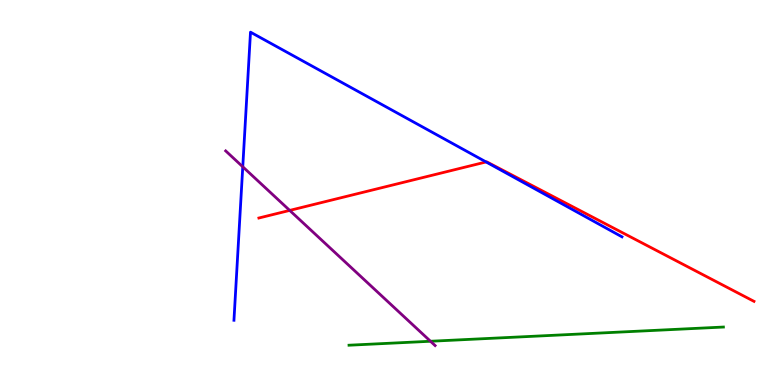[{'lines': ['blue', 'red'], 'intersections': [{'x': 6.27, 'y': 5.79}]}, {'lines': ['green', 'red'], 'intersections': []}, {'lines': ['purple', 'red'], 'intersections': [{'x': 3.74, 'y': 4.53}]}, {'lines': ['blue', 'green'], 'intersections': []}, {'lines': ['blue', 'purple'], 'intersections': [{'x': 3.13, 'y': 5.67}]}, {'lines': ['green', 'purple'], 'intersections': [{'x': 5.55, 'y': 1.14}]}]